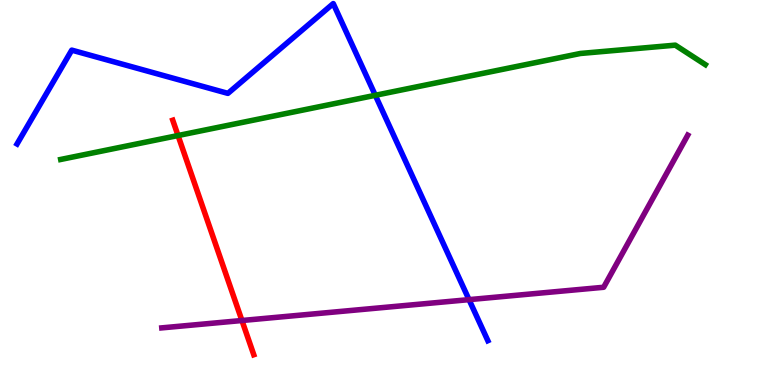[{'lines': ['blue', 'red'], 'intersections': []}, {'lines': ['green', 'red'], 'intersections': [{'x': 2.3, 'y': 6.48}]}, {'lines': ['purple', 'red'], 'intersections': [{'x': 3.12, 'y': 1.68}]}, {'lines': ['blue', 'green'], 'intersections': [{'x': 4.84, 'y': 7.52}]}, {'lines': ['blue', 'purple'], 'intersections': [{'x': 6.05, 'y': 2.22}]}, {'lines': ['green', 'purple'], 'intersections': []}]